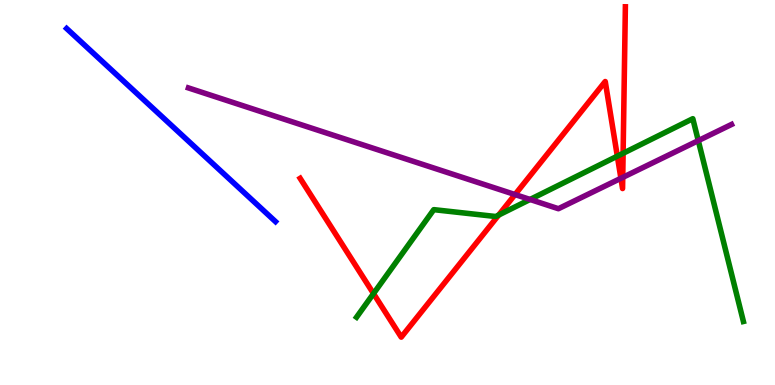[{'lines': ['blue', 'red'], 'intersections': []}, {'lines': ['green', 'red'], 'intersections': [{'x': 4.82, 'y': 2.37}, {'x': 6.43, 'y': 4.41}, {'x': 7.97, 'y': 5.94}, {'x': 8.04, 'y': 6.02}]}, {'lines': ['purple', 'red'], 'intersections': [{'x': 6.65, 'y': 4.95}, {'x': 8.01, 'y': 5.37}, {'x': 8.04, 'y': 5.39}]}, {'lines': ['blue', 'green'], 'intersections': []}, {'lines': ['blue', 'purple'], 'intersections': []}, {'lines': ['green', 'purple'], 'intersections': [{'x': 6.84, 'y': 4.82}, {'x': 9.01, 'y': 6.35}]}]